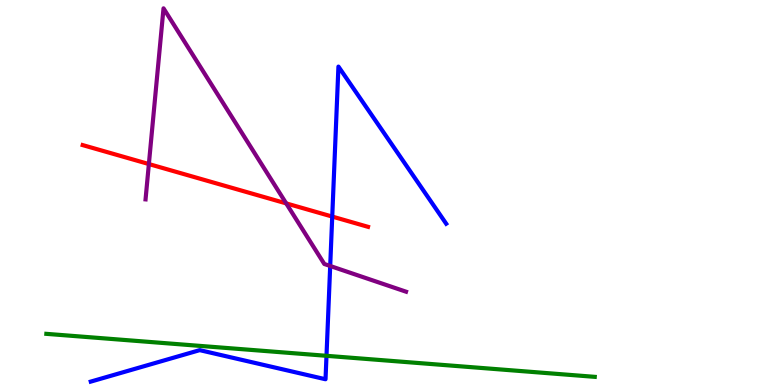[{'lines': ['blue', 'red'], 'intersections': [{'x': 4.29, 'y': 4.37}]}, {'lines': ['green', 'red'], 'intersections': []}, {'lines': ['purple', 'red'], 'intersections': [{'x': 1.92, 'y': 5.74}, {'x': 3.69, 'y': 4.72}]}, {'lines': ['blue', 'green'], 'intersections': [{'x': 4.21, 'y': 0.758}]}, {'lines': ['blue', 'purple'], 'intersections': [{'x': 4.26, 'y': 3.09}]}, {'lines': ['green', 'purple'], 'intersections': []}]